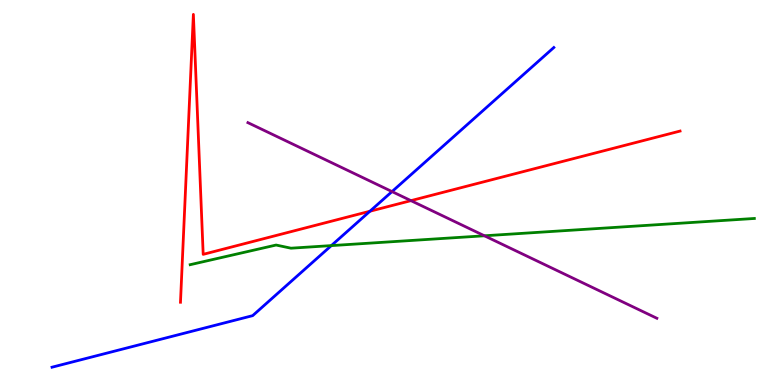[{'lines': ['blue', 'red'], 'intersections': [{'x': 4.77, 'y': 4.51}]}, {'lines': ['green', 'red'], 'intersections': []}, {'lines': ['purple', 'red'], 'intersections': [{'x': 5.3, 'y': 4.79}]}, {'lines': ['blue', 'green'], 'intersections': [{'x': 4.28, 'y': 3.62}]}, {'lines': ['blue', 'purple'], 'intersections': [{'x': 5.06, 'y': 5.02}]}, {'lines': ['green', 'purple'], 'intersections': [{'x': 6.25, 'y': 3.88}]}]